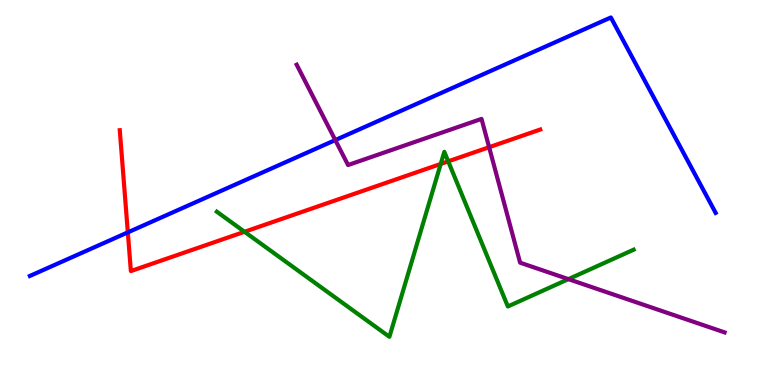[{'lines': ['blue', 'red'], 'intersections': [{'x': 1.65, 'y': 3.96}]}, {'lines': ['green', 'red'], 'intersections': [{'x': 3.16, 'y': 3.98}, {'x': 5.69, 'y': 5.74}, {'x': 5.78, 'y': 5.81}]}, {'lines': ['purple', 'red'], 'intersections': [{'x': 6.31, 'y': 6.18}]}, {'lines': ['blue', 'green'], 'intersections': []}, {'lines': ['blue', 'purple'], 'intersections': [{'x': 4.33, 'y': 6.36}]}, {'lines': ['green', 'purple'], 'intersections': [{'x': 7.33, 'y': 2.75}]}]